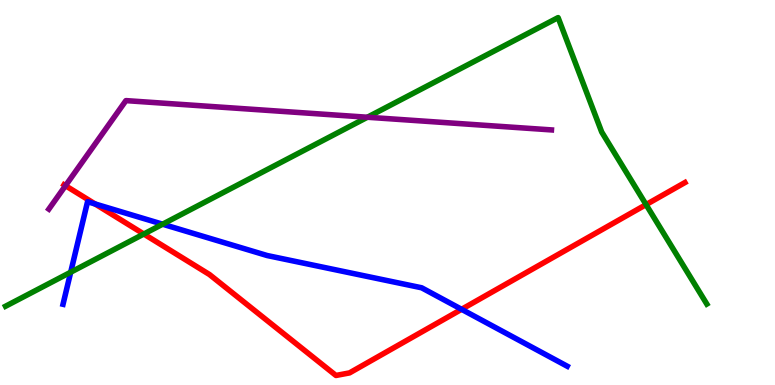[{'lines': ['blue', 'red'], 'intersections': [{'x': 1.23, 'y': 4.7}, {'x': 5.96, 'y': 1.97}]}, {'lines': ['green', 'red'], 'intersections': [{'x': 1.86, 'y': 3.92}, {'x': 8.34, 'y': 4.69}]}, {'lines': ['purple', 'red'], 'intersections': [{'x': 0.845, 'y': 5.18}]}, {'lines': ['blue', 'green'], 'intersections': [{'x': 0.912, 'y': 2.93}, {'x': 2.1, 'y': 4.18}]}, {'lines': ['blue', 'purple'], 'intersections': []}, {'lines': ['green', 'purple'], 'intersections': [{'x': 4.74, 'y': 6.95}]}]